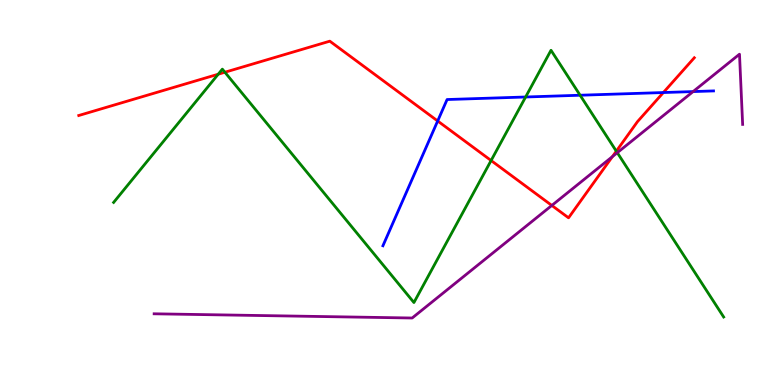[{'lines': ['blue', 'red'], 'intersections': [{'x': 5.65, 'y': 6.86}, {'x': 8.56, 'y': 7.6}]}, {'lines': ['green', 'red'], 'intersections': [{'x': 2.82, 'y': 8.07}, {'x': 2.9, 'y': 8.12}, {'x': 6.34, 'y': 5.83}, {'x': 7.95, 'y': 6.07}]}, {'lines': ['purple', 'red'], 'intersections': [{'x': 7.12, 'y': 4.66}, {'x': 7.9, 'y': 5.93}]}, {'lines': ['blue', 'green'], 'intersections': [{'x': 6.78, 'y': 7.48}, {'x': 7.49, 'y': 7.53}]}, {'lines': ['blue', 'purple'], 'intersections': [{'x': 8.94, 'y': 7.62}]}, {'lines': ['green', 'purple'], 'intersections': [{'x': 7.97, 'y': 6.03}]}]